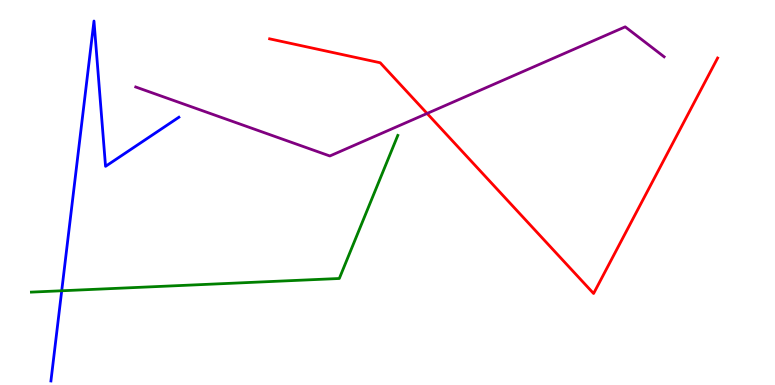[{'lines': ['blue', 'red'], 'intersections': []}, {'lines': ['green', 'red'], 'intersections': []}, {'lines': ['purple', 'red'], 'intersections': [{'x': 5.51, 'y': 7.05}]}, {'lines': ['blue', 'green'], 'intersections': [{'x': 0.796, 'y': 2.45}]}, {'lines': ['blue', 'purple'], 'intersections': []}, {'lines': ['green', 'purple'], 'intersections': []}]